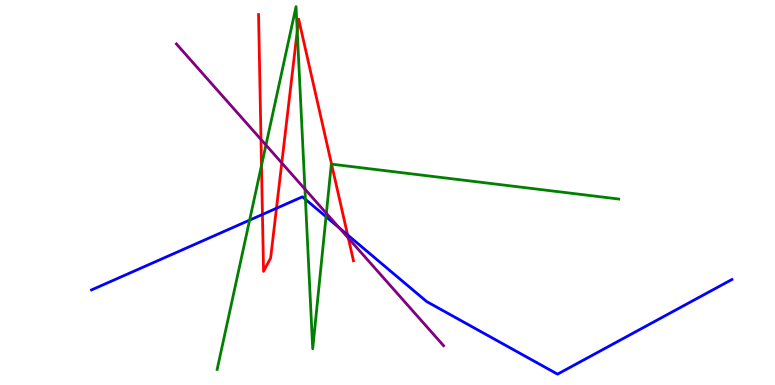[{'lines': ['blue', 'red'], 'intersections': [{'x': 3.39, 'y': 4.43}, {'x': 3.57, 'y': 4.59}, {'x': 4.49, 'y': 3.9}]}, {'lines': ['green', 'red'], 'intersections': [{'x': 3.37, 'y': 5.7}, {'x': 3.84, 'y': 9.19}, {'x': 4.28, 'y': 5.74}]}, {'lines': ['purple', 'red'], 'intersections': [{'x': 3.37, 'y': 6.38}, {'x': 3.64, 'y': 5.77}, {'x': 4.49, 'y': 3.81}]}, {'lines': ['blue', 'green'], 'intersections': [{'x': 3.22, 'y': 4.28}, {'x': 3.94, 'y': 4.82}, {'x': 4.21, 'y': 4.37}]}, {'lines': ['blue', 'purple'], 'intersections': [{'x': 4.38, 'y': 4.08}]}, {'lines': ['green', 'purple'], 'intersections': [{'x': 3.43, 'y': 6.23}, {'x': 3.93, 'y': 5.09}, {'x': 4.21, 'y': 4.46}]}]